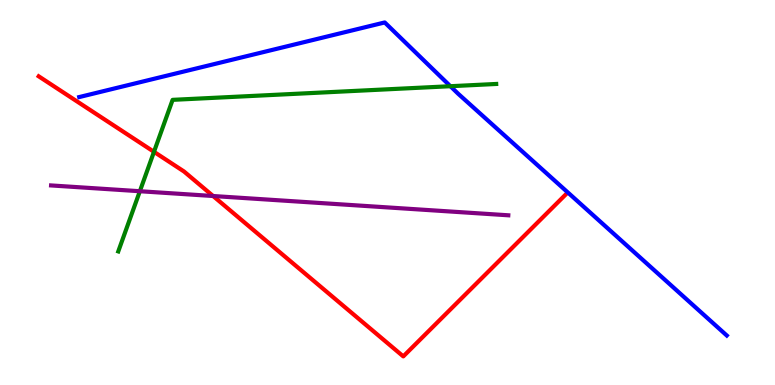[{'lines': ['blue', 'red'], 'intersections': []}, {'lines': ['green', 'red'], 'intersections': [{'x': 1.99, 'y': 6.06}]}, {'lines': ['purple', 'red'], 'intersections': [{'x': 2.75, 'y': 4.91}]}, {'lines': ['blue', 'green'], 'intersections': [{'x': 5.81, 'y': 7.76}]}, {'lines': ['blue', 'purple'], 'intersections': []}, {'lines': ['green', 'purple'], 'intersections': [{'x': 1.8, 'y': 5.03}]}]